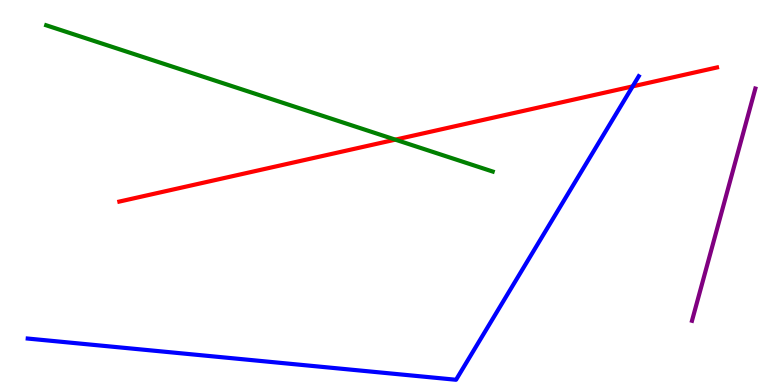[{'lines': ['blue', 'red'], 'intersections': [{'x': 8.16, 'y': 7.76}]}, {'lines': ['green', 'red'], 'intersections': [{'x': 5.1, 'y': 6.37}]}, {'lines': ['purple', 'red'], 'intersections': []}, {'lines': ['blue', 'green'], 'intersections': []}, {'lines': ['blue', 'purple'], 'intersections': []}, {'lines': ['green', 'purple'], 'intersections': []}]